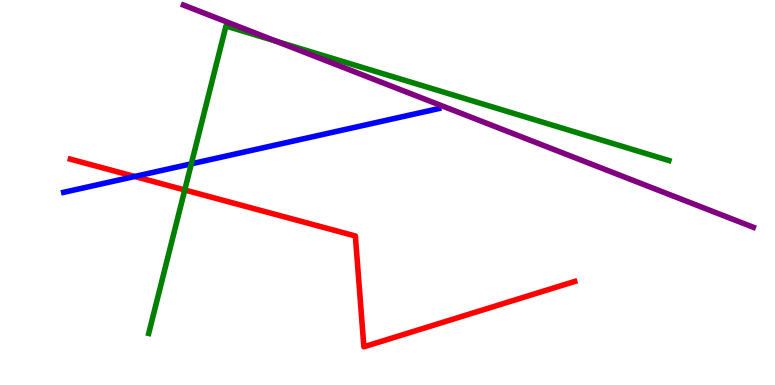[{'lines': ['blue', 'red'], 'intersections': [{'x': 1.74, 'y': 5.42}]}, {'lines': ['green', 'red'], 'intersections': [{'x': 2.38, 'y': 5.07}]}, {'lines': ['purple', 'red'], 'intersections': []}, {'lines': ['blue', 'green'], 'intersections': [{'x': 2.47, 'y': 5.74}]}, {'lines': ['blue', 'purple'], 'intersections': []}, {'lines': ['green', 'purple'], 'intersections': [{'x': 3.57, 'y': 8.92}]}]